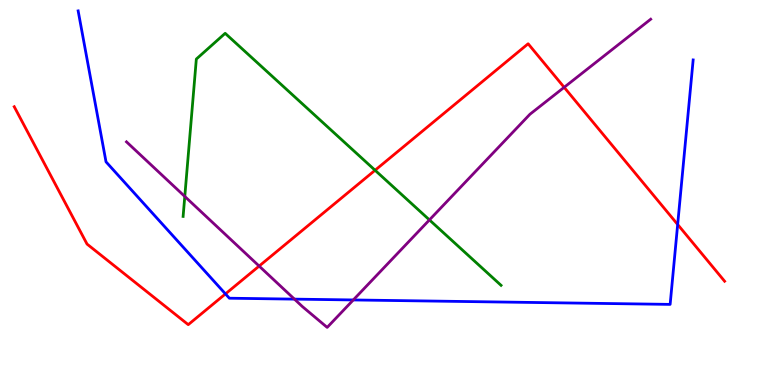[{'lines': ['blue', 'red'], 'intersections': [{'x': 2.91, 'y': 2.37}, {'x': 8.74, 'y': 4.17}]}, {'lines': ['green', 'red'], 'intersections': [{'x': 4.84, 'y': 5.58}]}, {'lines': ['purple', 'red'], 'intersections': [{'x': 3.34, 'y': 3.09}, {'x': 7.28, 'y': 7.73}]}, {'lines': ['blue', 'green'], 'intersections': []}, {'lines': ['blue', 'purple'], 'intersections': [{'x': 3.8, 'y': 2.23}, {'x': 4.56, 'y': 2.21}]}, {'lines': ['green', 'purple'], 'intersections': [{'x': 2.38, 'y': 4.9}, {'x': 5.54, 'y': 4.29}]}]